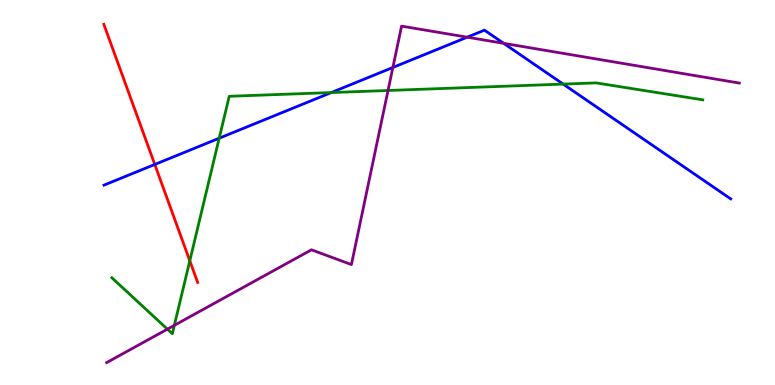[{'lines': ['blue', 'red'], 'intersections': [{'x': 2.0, 'y': 5.73}]}, {'lines': ['green', 'red'], 'intersections': [{'x': 2.45, 'y': 3.23}]}, {'lines': ['purple', 'red'], 'intersections': []}, {'lines': ['blue', 'green'], 'intersections': [{'x': 2.83, 'y': 6.41}, {'x': 4.27, 'y': 7.6}, {'x': 7.27, 'y': 7.82}]}, {'lines': ['blue', 'purple'], 'intersections': [{'x': 5.07, 'y': 8.25}, {'x': 6.03, 'y': 9.03}, {'x': 6.5, 'y': 8.87}]}, {'lines': ['green', 'purple'], 'intersections': [{'x': 2.16, 'y': 1.45}, {'x': 2.25, 'y': 1.55}, {'x': 5.01, 'y': 7.65}]}]